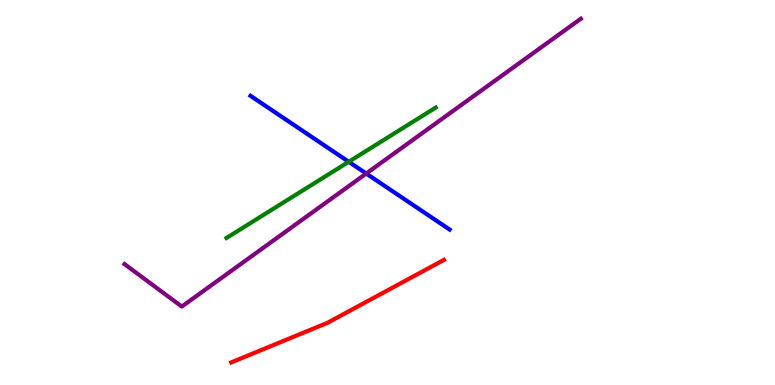[{'lines': ['blue', 'red'], 'intersections': []}, {'lines': ['green', 'red'], 'intersections': []}, {'lines': ['purple', 'red'], 'intersections': []}, {'lines': ['blue', 'green'], 'intersections': [{'x': 4.5, 'y': 5.8}]}, {'lines': ['blue', 'purple'], 'intersections': [{'x': 4.73, 'y': 5.49}]}, {'lines': ['green', 'purple'], 'intersections': []}]